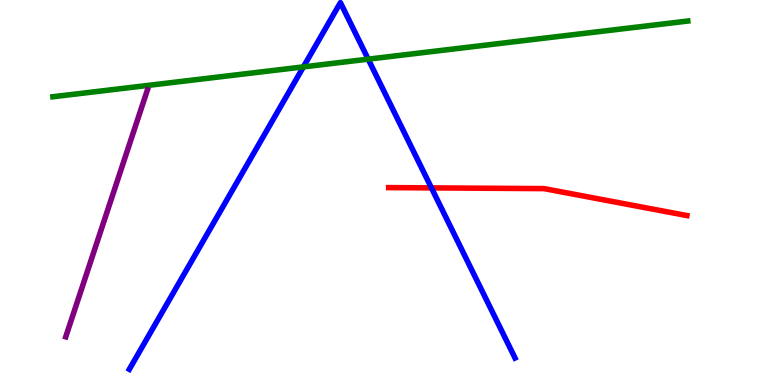[{'lines': ['blue', 'red'], 'intersections': [{'x': 5.57, 'y': 5.12}]}, {'lines': ['green', 'red'], 'intersections': []}, {'lines': ['purple', 'red'], 'intersections': []}, {'lines': ['blue', 'green'], 'intersections': [{'x': 3.92, 'y': 8.26}, {'x': 4.75, 'y': 8.46}]}, {'lines': ['blue', 'purple'], 'intersections': []}, {'lines': ['green', 'purple'], 'intersections': []}]